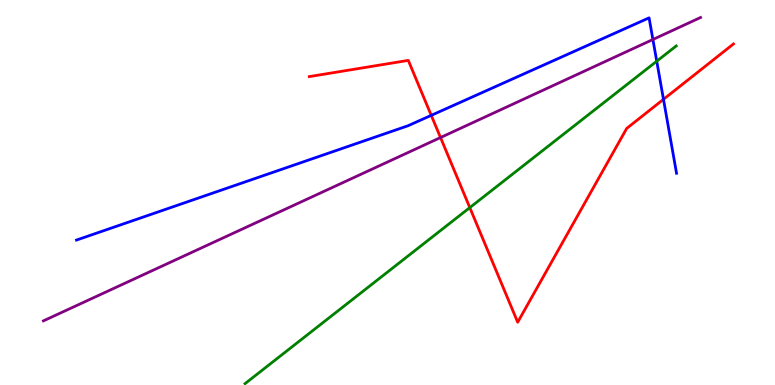[{'lines': ['blue', 'red'], 'intersections': [{'x': 5.56, 'y': 7.0}, {'x': 8.56, 'y': 7.42}]}, {'lines': ['green', 'red'], 'intersections': [{'x': 6.06, 'y': 4.61}]}, {'lines': ['purple', 'red'], 'intersections': [{'x': 5.68, 'y': 6.43}]}, {'lines': ['blue', 'green'], 'intersections': [{'x': 8.47, 'y': 8.41}]}, {'lines': ['blue', 'purple'], 'intersections': [{'x': 8.42, 'y': 8.97}]}, {'lines': ['green', 'purple'], 'intersections': []}]